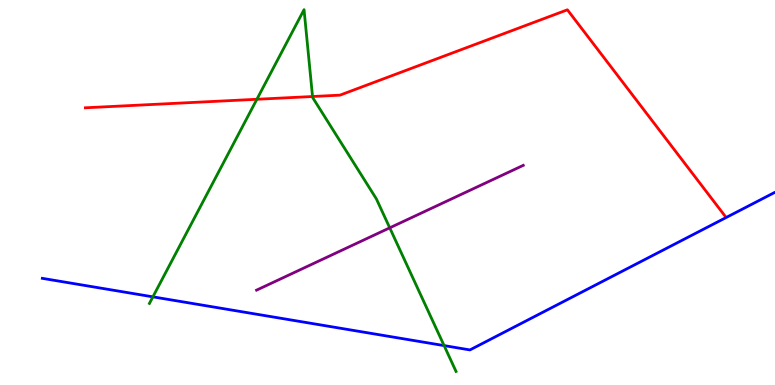[{'lines': ['blue', 'red'], 'intersections': []}, {'lines': ['green', 'red'], 'intersections': [{'x': 3.31, 'y': 7.42}, {'x': 4.03, 'y': 7.49}]}, {'lines': ['purple', 'red'], 'intersections': []}, {'lines': ['blue', 'green'], 'intersections': [{'x': 1.97, 'y': 2.29}, {'x': 5.73, 'y': 1.02}]}, {'lines': ['blue', 'purple'], 'intersections': []}, {'lines': ['green', 'purple'], 'intersections': [{'x': 5.03, 'y': 4.08}]}]